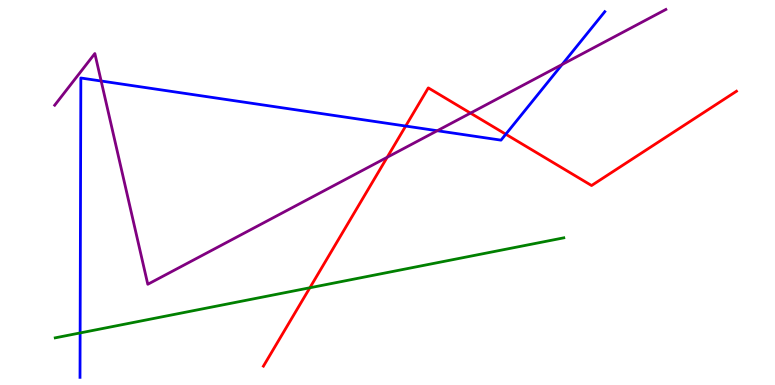[{'lines': ['blue', 'red'], 'intersections': [{'x': 5.23, 'y': 6.73}, {'x': 6.53, 'y': 6.51}]}, {'lines': ['green', 'red'], 'intersections': [{'x': 4.0, 'y': 2.53}]}, {'lines': ['purple', 'red'], 'intersections': [{'x': 5.0, 'y': 5.91}, {'x': 6.07, 'y': 7.06}]}, {'lines': ['blue', 'green'], 'intersections': [{'x': 1.03, 'y': 1.35}]}, {'lines': ['blue', 'purple'], 'intersections': [{'x': 1.31, 'y': 7.9}, {'x': 5.64, 'y': 6.6}, {'x': 7.25, 'y': 8.32}]}, {'lines': ['green', 'purple'], 'intersections': []}]